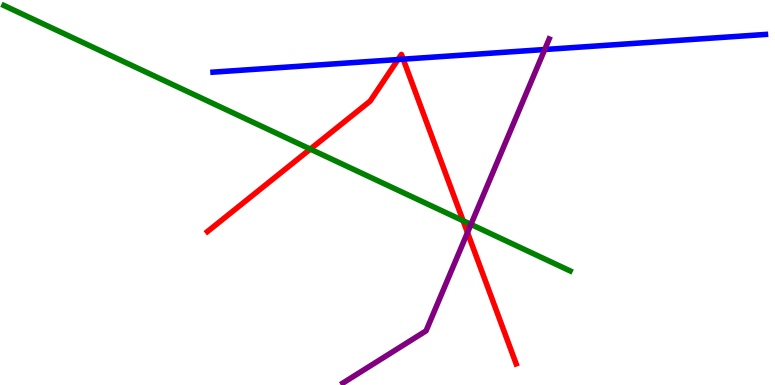[{'lines': ['blue', 'red'], 'intersections': [{'x': 5.14, 'y': 8.45}, {'x': 5.2, 'y': 8.46}]}, {'lines': ['green', 'red'], 'intersections': [{'x': 4.0, 'y': 6.13}, {'x': 5.98, 'y': 4.27}]}, {'lines': ['purple', 'red'], 'intersections': [{'x': 6.03, 'y': 3.96}]}, {'lines': ['blue', 'green'], 'intersections': []}, {'lines': ['blue', 'purple'], 'intersections': [{'x': 7.03, 'y': 8.71}]}, {'lines': ['green', 'purple'], 'intersections': [{'x': 6.08, 'y': 4.17}]}]